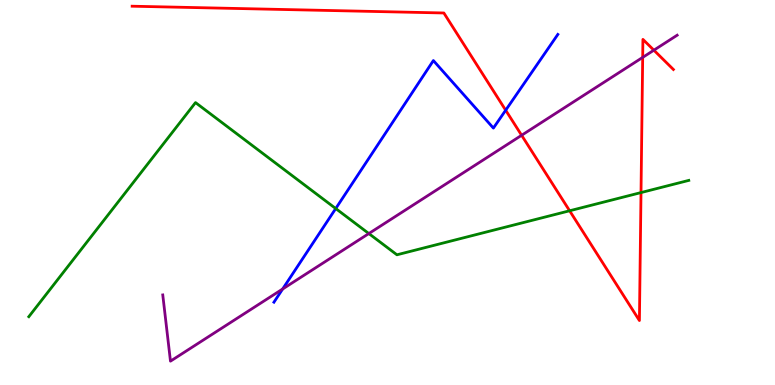[{'lines': ['blue', 'red'], 'intersections': [{'x': 6.52, 'y': 7.14}]}, {'lines': ['green', 'red'], 'intersections': [{'x': 7.35, 'y': 4.53}, {'x': 8.27, 'y': 5.0}]}, {'lines': ['purple', 'red'], 'intersections': [{'x': 6.73, 'y': 6.49}, {'x': 8.29, 'y': 8.51}, {'x': 8.44, 'y': 8.7}]}, {'lines': ['blue', 'green'], 'intersections': [{'x': 4.33, 'y': 4.58}]}, {'lines': ['blue', 'purple'], 'intersections': [{'x': 3.65, 'y': 2.49}]}, {'lines': ['green', 'purple'], 'intersections': [{'x': 4.76, 'y': 3.93}]}]